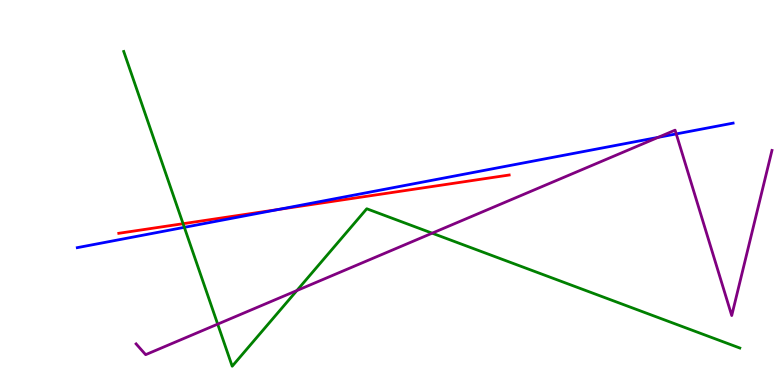[{'lines': ['blue', 'red'], 'intersections': [{'x': 3.59, 'y': 4.56}]}, {'lines': ['green', 'red'], 'intersections': [{'x': 2.36, 'y': 4.19}]}, {'lines': ['purple', 'red'], 'intersections': []}, {'lines': ['blue', 'green'], 'intersections': [{'x': 2.38, 'y': 4.1}]}, {'lines': ['blue', 'purple'], 'intersections': [{'x': 8.49, 'y': 6.43}, {'x': 8.73, 'y': 6.52}]}, {'lines': ['green', 'purple'], 'intersections': [{'x': 2.81, 'y': 1.58}, {'x': 3.83, 'y': 2.45}, {'x': 5.58, 'y': 3.94}]}]